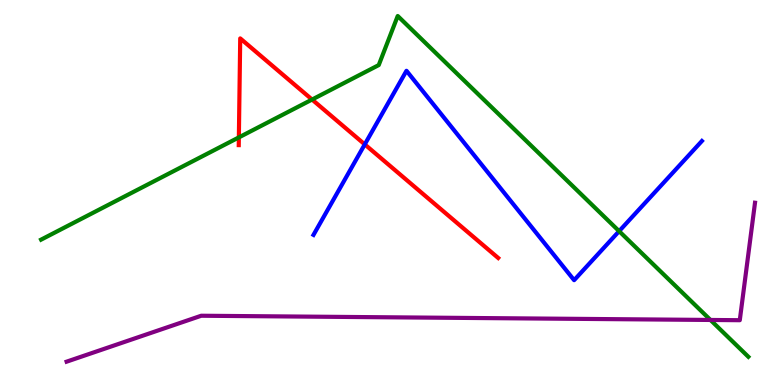[{'lines': ['blue', 'red'], 'intersections': [{'x': 4.71, 'y': 6.25}]}, {'lines': ['green', 'red'], 'intersections': [{'x': 3.08, 'y': 6.43}, {'x': 4.03, 'y': 7.41}]}, {'lines': ['purple', 'red'], 'intersections': []}, {'lines': ['blue', 'green'], 'intersections': [{'x': 7.99, 'y': 4.0}]}, {'lines': ['blue', 'purple'], 'intersections': []}, {'lines': ['green', 'purple'], 'intersections': [{'x': 9.17, 'y': 1.69}]}]